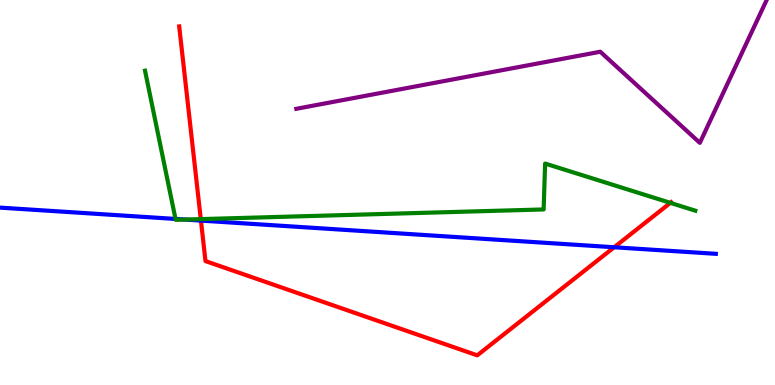[{'lines': ['blue', 'red'], 'intersections': [{'x': 2.59, 'y': 4.27}, {'x': 7.92, 'y': 3.58}]}, {'lines': ['green', 'red'], 'intersections': [{'x': 2.59, 'y': 4.31}, {'x': 8.65, 'y': 4.73}]}, {'lines': ['purple', 'red'], 'intersections': []}, {'lines': ['blue', 'green'], 'intersections': [{'x': 2.26, 'y': 4.31}, {'x': 2.39, 'y': 4.3}]}, {'lines': ['blue', 'purple'], 'intersections': []}, {'lines': ['green', 'purple'], 'intersections': []}]